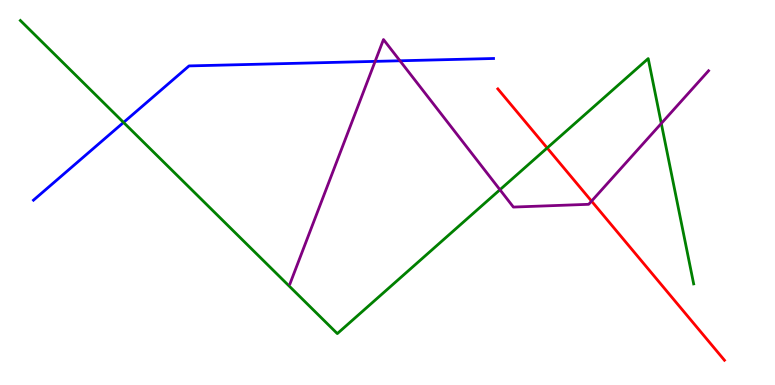[{'lines': ['blue', 'red'], 'intersections': []}, {'lines': ['green', 'red'], 'intersections': [{'x': 7.06, 'y': 6.16}]}, {'lines': ['purple', 'red'], 'intersections': [{'x': 7.63, 'y': 4.78}]}, {'lines': ['blue', 'green'], 'intersections': [{'x': 1.59, 'y': 6.82}]}, {'lines': ['blue', 'purple'], 'intersections': [{'x': 4.84, 'y': 8.41}, {'x': 5.16, 'y': 8.42}]}, {'lines': ['green', 'purple'], 'intersections': [{'x': 6.45, 'y': 5.07}, {'x': 8.53, 'y': 6.79}]}]